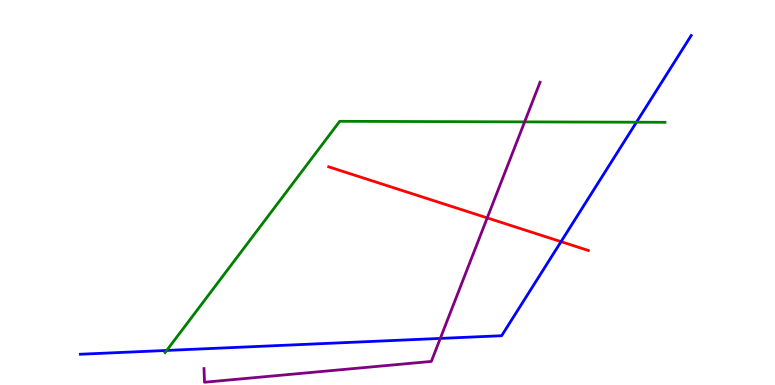[{'lines': ['blue', 'red'], 'intersections': [{'x': 7.24, 'y': 3.72}]}, {'lines': ['green', 'red'], 'intersections': []}, {'lines': ['purple', 'red'], 'intersections': [{'x': 6.29, 'y': 4.34}]}, {'lines': ['blue', 'green'], 'intersections': [{'x': 2.15, 'y': 0.898}, {'x': 8.21, 'y': 6.83}]}, {'lines': ['blue', 'purple'], 'intersections': [{'x': 5.68, 'y': 1.21}]}, {'lines': ['green', 'purple'], 'intersections': [{'x': 6.77, 'y': 6.83}]}]